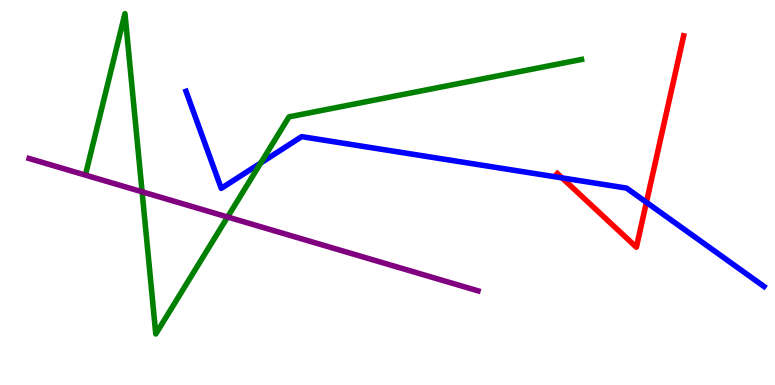[{'lines': ['blue', 'red'], 'intersections': [{'x': 7.25, 'y': 5.38}, {'x': 8.34, 'y': 4.74}]}, {'lines': ['green', 'red'], 'intersections': []}, {'lines': ['purple', 'red'], 'intersections': []}, {'lines': ['blue', 'green'], 'intersections': [{'x': 3.36, 'y': 5.77}]}, {'lines': ['blue', 'purple'], 'intersections': []}, {'lines': ['green', 'purple'], 'intersections': [{'x': 1.83, 'y': 5.02}, {'x': 2.94, 'y': 4.36}]}]